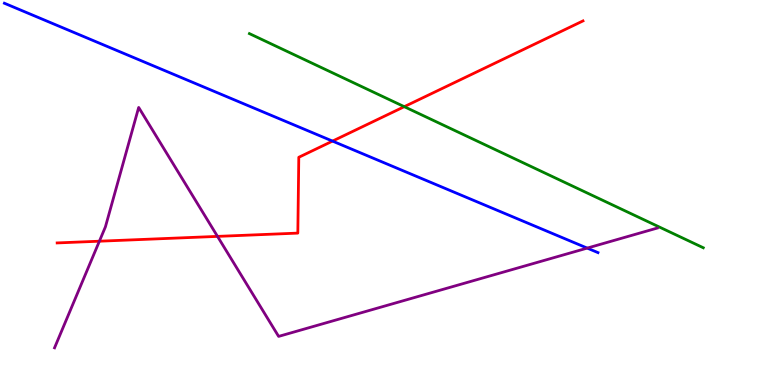[{'lines': ['blue', 'red'], 'intersections': [{'x': 4.29, 'y': 6.34}]}, {'lines': ['green', 'red'], 'intersections': [{'x': 5.22, 'y': 7.23}]}, {'lines': ['purple', 'red'], 'intersections': [{'x': 1.28, 'y': 3.73}, {'x': 2.81, 'y': 3.86}]}, {'lines': ['blue', 'green'], 'intersections': []}, {'lines': ['blue', 'purple'], 'intersections': [{'x': 7.58, 'y': 3.56}]}, {'lines': ['green', 'purple'], 'intersections': []}]